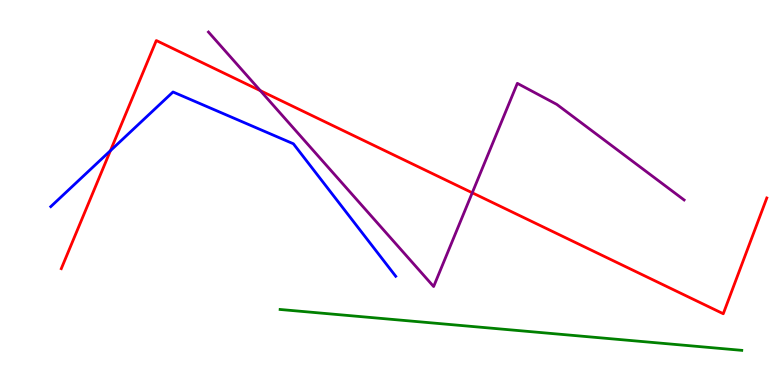[{'lines': ['blue', 'red'], 'intersections': [{'x': 1.42, 'y': 6.09}]}, {'lines': ['green', 'red'], 'intersections': []}, {'lines': ['purple', 'red'], 'intersections': [{'x': 3.36, 'y': 7.65}, {'x': 6.09, 'y': 4.99}]}, {'lines': ['blue', 'green'], 'intersections': []}, {'lines': ['blue', 'purple'], 'intersections': []}, {'lines': ['green', 'purple'], 'intersections': []}]